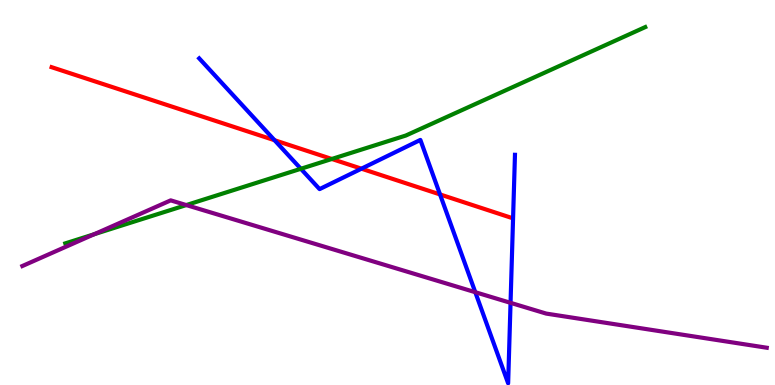[{'lines': ['blue', 'red'], 'intersections': [{'x': 3.54, 'y': 6.36}, {'x': 4.66, 'y': 5.62}, {'x': 5.68, 'y': 4.95}]}, {'lines': ['green', 'red'], 'intersections': [{'x': 4.28, 'y': 5.87}]}, {'lines': ['purple', 'red'], 'intersections': []}, {'lines': ['blue', 'green'], 'intersections': [{'x': 3.88, 'y': 5.62}]}, {'lines': ['blue', 'purple'], 'intersections': [{'x': 6.13, 'y': 2.41}, {'x': 6.59, 'y': 2.13}]}, {'lines': ['green', 'purple'], 'intersections': [{'x': 1.21, 'y': 3.92}, {'x': 2.4, 'y': 4.67}]}]